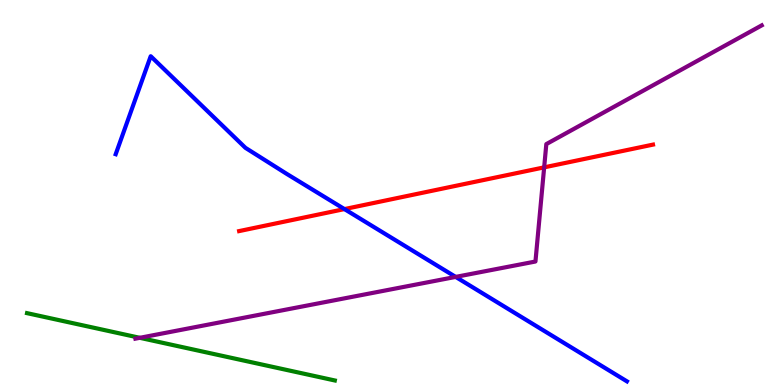[{'lines': ['blue', 'red'], 'intersections': [{'x': 4.44, 'y': 4.57}]}, {'lines': ['green', 'red'], 'intersections': []}, {'lines': ['purple', 'red'], 'intersections': [{'x': 7.02, 'y': 5.65}]}, {'lines': ['blue', 'green'], 'intersections': []}, {'lines': ['blue', 'purple'], 'intersections': [{'x': 5.88, 'y': 2.81}]}, {'lines': ['green', 'purple'], 'intersections': [{'x': 1.8, 'y': 1.23}]}]